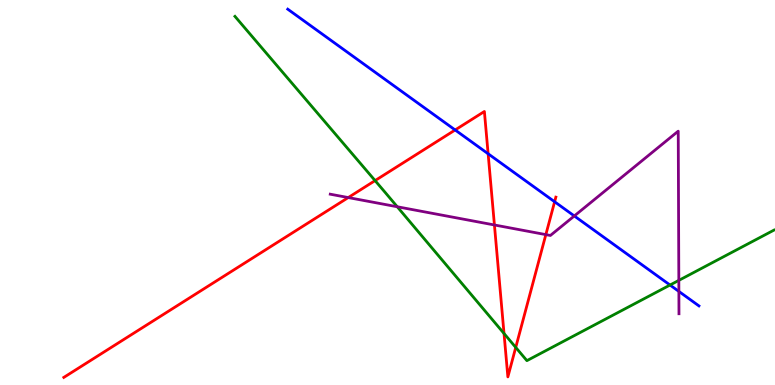[{'lines': ['blue', 'red'], 'intersections': [{'x': 5.87, 'y': 6.62}, {'x': 6.3, 'y': 6.01}, {'x': 7.16, 'y': 4.76}]}, {'lines': ['green', 'red'], 'intersections': [{'x': 4.84, 'y': 5.31}, {'x': 6.5, 'y': 1.34}, {'x': 6.65, 'y': 0.976}]}, {'lines': ['purple', 'red'], 'intersections': [{'x': 4.49, 'y': 4.87}, {'x': 6.38, 'y': 4.16}, {'x': 7.04, 'y': 3.91}]}, {'lines': ['blue', 'green'], 'intersections': [{'x': 8.65, 'y': 2.6}]}, {'lines': ['blue', 'purple'], 'intersections': [{'x': 7.41, 'y': 4.39}, {'x': 8.76, 'y': 2.43}]}, {'lines': ['green', 'purple'], 'intersections': [{'x': 5.13, 'y': 4.63}, {'x': 8.76, 'y': 2.72}]}]